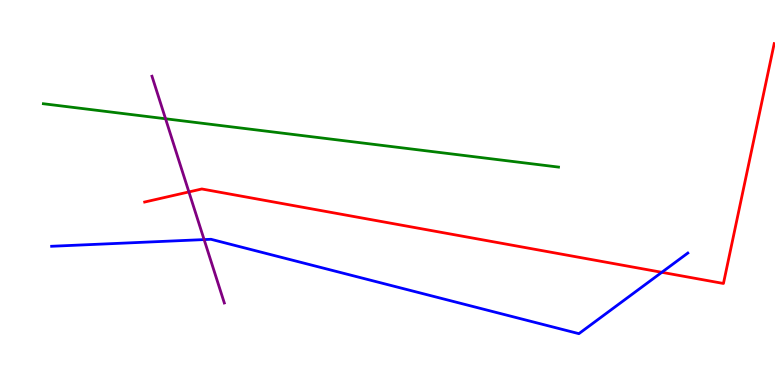[{'lines': ['blue', 'red'], 'intersections': [{'x': 8.54, 'y': 2.93}]}, {'lines': ['green', 'red'], 'intersections': []}, {'lines': ['purple', 'red'], 'intersections': [{'x': 2.44, 'y': 5.01}]}, {'lines': ['blue', 'green'], 'intersections': []}, {'lines': ['blue', 'purple'], 'intersections': [{'x': 2.63, 'y': 3.78}]}, {'lines': ['green', 'purple'], 'intersections': [{'x': 2.14, 'y': 6.92}]}]